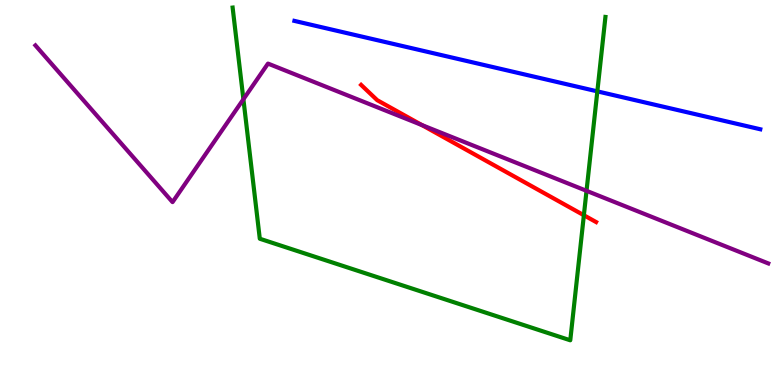[{'lines': ['blue', 'red'], 'intersections': []}, {'lines': ['green', 'red'], 'intersections': [{'x': 7.53, 'y': 4.41}]}, {'lines': ['purple', 'red'], 'intersections': [{'x': 5.44, 'y': 6.75}]}, {'lines': ['blue', 'green'], 'intersections': [{'x': 7.71, 'y': 7.63}]}, {'lines': ['blue', 'purple'], 'intersections': []}, {'lines': ['green', 'purple'], 'intersections': [{'x': 3.14, 'y': 7.42}, {'x': 7.57, 'y': 5.04}]}]